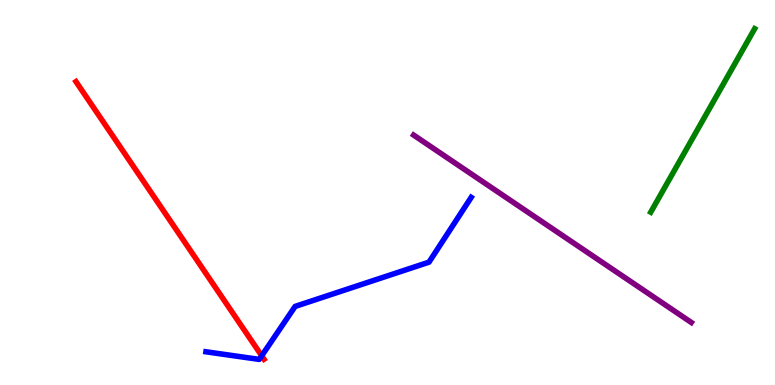[{'lines': ['blue', 'red'], 'intersections': [{'x': 3.38, 'y': 0.759}]}, {'lines': ['green', 'red'], 'intersections': []}, {'lines': ['purple', 'red'], 'intersections': []}, {'lines': ['blue', 'green'], 'intersections': []}, {'lines': ['blue', 'purple'], 'intersections': []}, {'lines': ['green', 'purple'], 'intersections': []}]